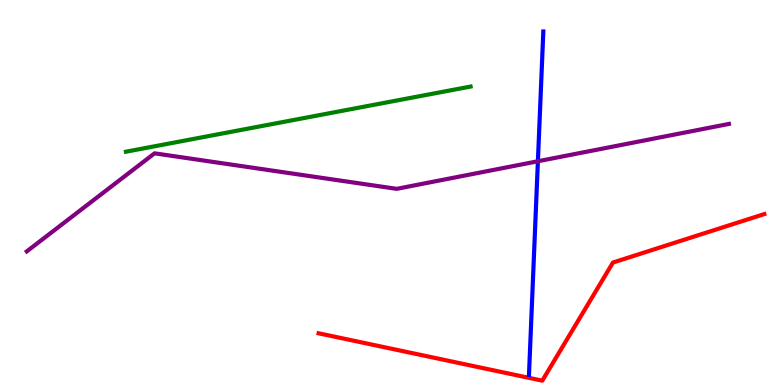[{'lines': ['blue', 'red'], 'intersections': []}, {'lines': ['green', 'red'], 'intersections': []}, {'lines': ['purple', 'red'], 'intersections': []}, {'lines': ['blue', 'green'], 'intersections': []}, {'lines': ['blue', 'purple'], 'intersections': [{'x': 6.94, 'y': 5.81}]}, {'lines': ['green', 'purple'], 'intersections': []}]